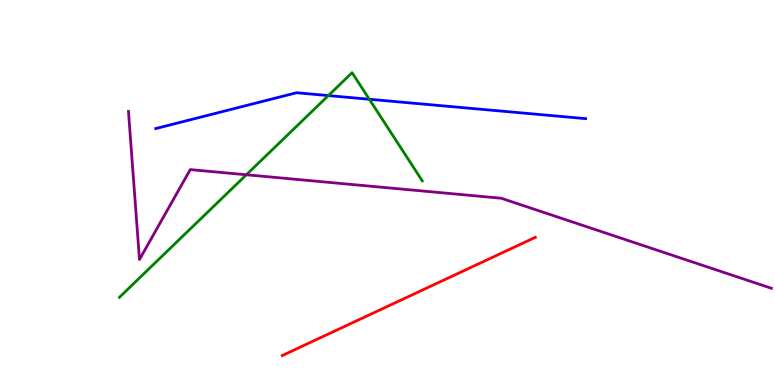[{'lines': ['blue', 'red'], 'intersections': []}, {'lines': ['green', 'red'], 'intersections': []}, {'lines': ['purple', 'red'], 'intersections': []}, {'lines': ['blue', 'green'], 'intersections': [{'x': 4.24, 'y': 7.52}, {'x': 4.77, 'y': 7.42}]}, {'lines': ['blue', 'purple'], 'intersections': []}, {'lines': ['green', 'purple'], 'intersections': [{'x': 3.18, 'y': 5.46}]}]